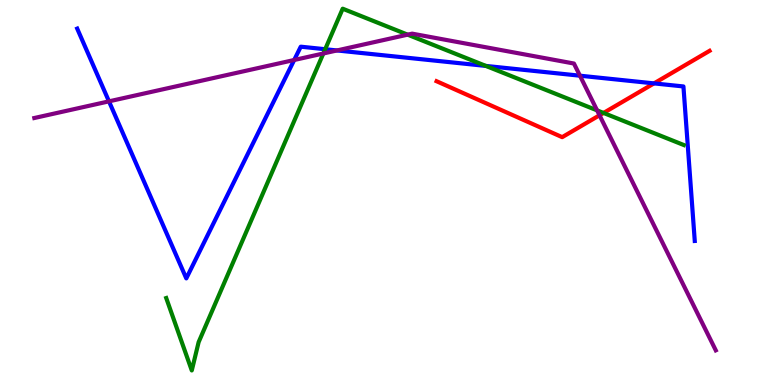[{'lines': ['blue', 'red'], 'intersections': [{'x': 8.44, 'y': 7.83}]}, {'lines': ['green', 'red'], 'intersections': [{'x': 7.79, 'y': 7.07}]}, {'lines': ['purple', 'red'], 'intersections': [{'x': 7.74, 'y': 7.01}]}, {'lines': ['blue', 'green'], 'intersections': [{'x': 4.2, 'y': 8.72}, {'x': 6.27, 'y': 8.29}]}, {'lines': ['blue', 'purple'], 'intersections': [{'x': 1.41, 'y': 7.37}, {'x': 3.8, 'y': 8.44}, {'x': 4.35, 'y': 8.69}, {'x': 7.48, 'y': 8.03}]}, {'lines': ['green', 'purple'], 'intersections': [{'x': 4.17, 'y': 8.61}, {'x': 5.26, 'y': 9.1}, {'x': 7.7, 'y': 7.13}]}]